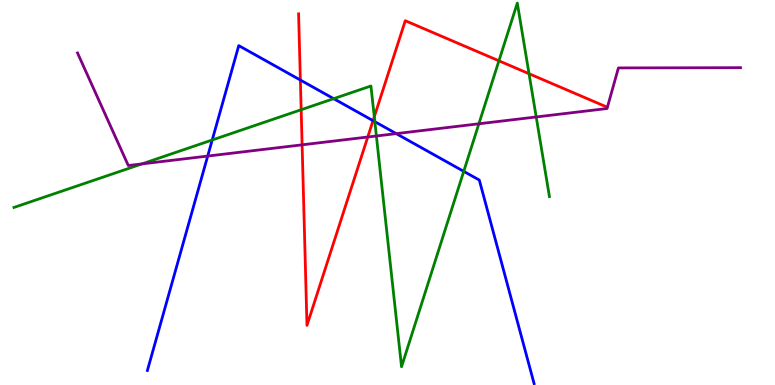[{'lines': ['blue', 'red'], 'intersections': [{'x': 3.88, 'y': 7.92}, {'x': 4.81, 'y': 6.87}]}, {'lines': ['green', 'red'], 'intersections': [{'x': 3.89, 'y': 7.15}, {'x': 4.83, 'y': 6.97}, {'x': 6.44, 'y': 8.42}, {'x': 6.83, 'y': 8.09}]}, {'lines': ['purple', 'red'], 'intersections': [{'x': 3.9, 'y': 6.24}, {'x': 4.75, 'y': 6.44}]}, {'lines': ['blue', 'green'], 'intersections': [{'x': 2.74, 'y': 6.36}, {'x': 4.31, 'y': 7.44}, {'x': 4.84, 'y': 6.84}, {'x': 5.98, 'y': 5.55}]}, {'lines': ['blue', 'purple'], 'intersections': [{'x': 2.68, 'y': 5.95}, {'x': 5.11, 'y': 6.53}]}, {'lines': ['green', 'purple'], 'intersections': [{'x': 1.83, 'y': 5.74}, {'x': 4.86, 'y': 6.47}, {'x': 6.18, 'y': 6.78}, {'x': 6.92, 'y': 6.96}]}]